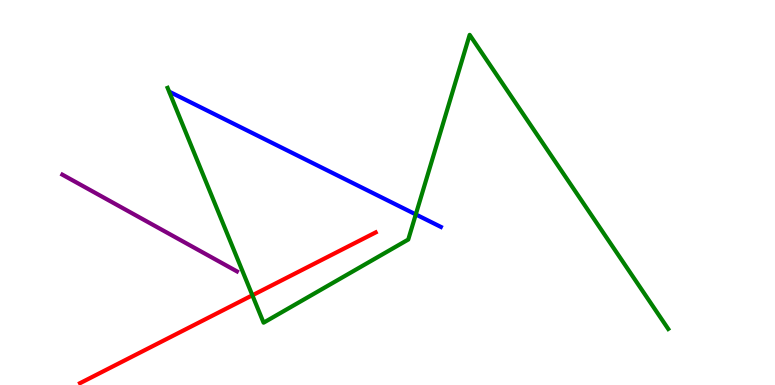[{'lines': ['blue', 'red'], 'intersections': []}, {'lines': ['green', 'red'], 'intersections': [{'x': 3.26, 'y': 2.33}]}, {'lines': ['purple', 'red'], 'intersections': []}, {'lines': ['blue', 'green'], 'intersections': [{'x': 5.37, 'y': 4.43}]}, {'lines': ['blue', 'purple'], 'intersections': []}, {'lines': ['green', 'purple'], 'intersections': []}]